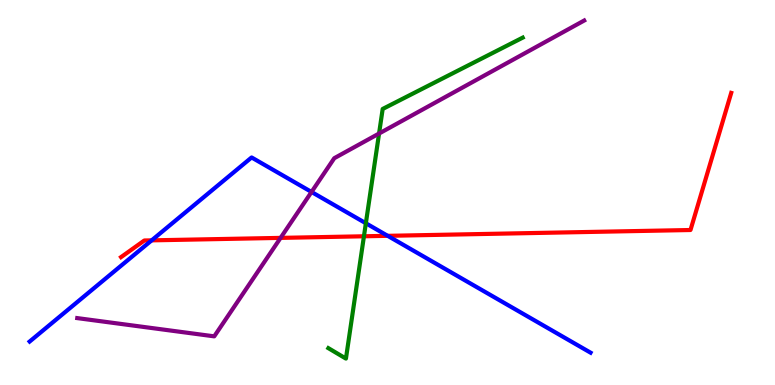[{'lines': ['blue', 'red'], 'intersections': [{'x': 1.96, 'y': 3.76}, {'x': 5.0, 'y': 3.87}]}, {'lines': ['green', 'red'], 'intersections': [{'x': 4.7, 'y': 3.86}]}, {'lines': ['purple', 'red'], 'intersections': [{'x': 3.62, 'y': 3.82}]}, {'lines': ['blue', 'green'], 'intersections': [{'x': 4.72, 'y': 4.2}]}, {'lines': ['blue', 'purple'], 'intersections': [{'x': 4.02, 'y': 5.01}]}, {'lines': ['green', 'purple'], 'intersections': [{'x': 4.89, 'y': 6.53}]}]